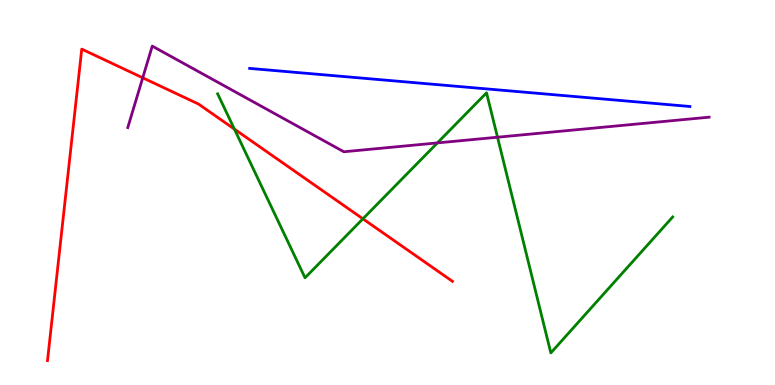[{'lines': ['blue', 'red'], 'intersections': []}, {'lines': ['green', 'red'], 'intersections': [{'x': 3.02, 'y': 6.65}, {'x': 4.68, 'y': 4.32}]}, {'lines': ['purple', 'red'], 'intersections': [{'x': 1.84, 'y': 7.98}]}, {'lines': ['blue', 'green'], 'intersections': []}, {'lines': ['blue', 'purple'], 'intersections': []}, {'lines': ['green', 'purple'], 'intersections': [{'x': 5.64, 'y': 6.29}, {'x': 6.42, 'y': 6.44}]}]